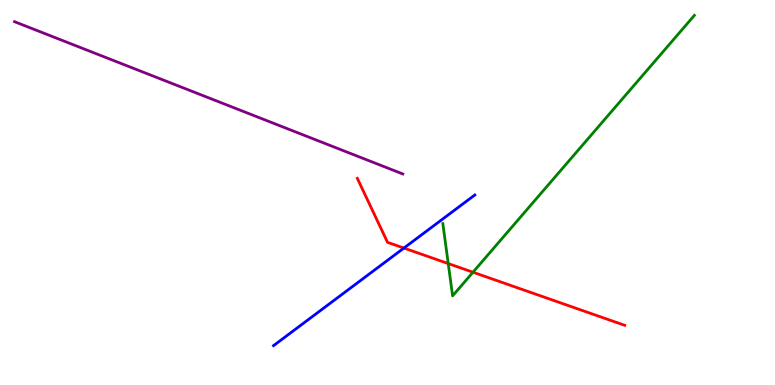[{'lines': ['blue', 'red'], 'intersections': [{'x': 5.21, 'y': 3.56}]}, {'lines': ['green', 'red'], 'intersections': [{'x': 5.78, 'y': 3.15}, {'x': 6.1, 'y': 2.93}]}, {'lines': ['purple', 'red'], 'intersections': []}, {'lines': ['blue', 'green'], 'intersections': []}, {'lines': ['blue', 'purple'], 'intersections': []}, {'lines': ['green', 'purple'], 'intersections': []}]